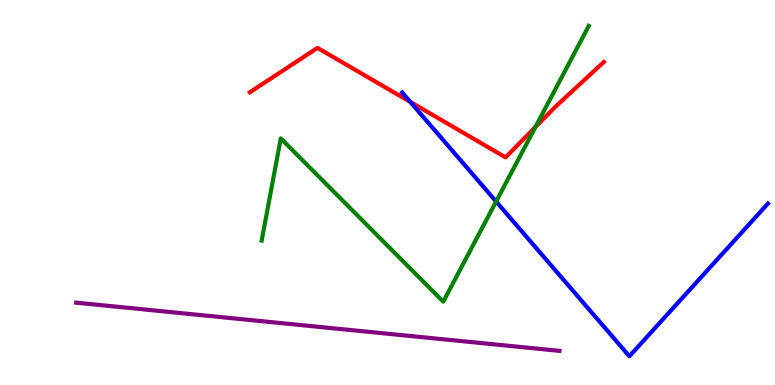[{'lines': ['blue', 'red'], 'intersections': [{'x': 5.29, 'y': 7.35}]}, {'lines': ['green', 'red'], 'intersections': [{'x': 6.91, 'y': 6.7}]}, {'lines': ['purple', 'red'], 'intersections': []}, {'lines': ['blue', 'green'], 'intersections': [{'x': 6.4, 'y': 4.77}]}, {'lines': ['blue', 'purple'], 'intersections': []}, {'lines': ['green', 'purple'], 'intersections': []}]